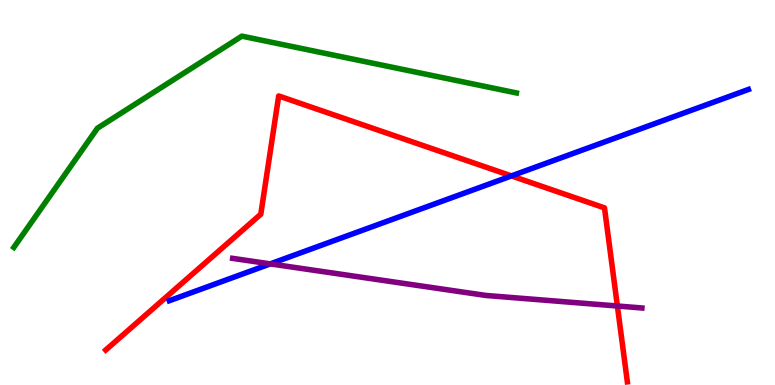[{'lines': ['blue', 'red'], 'intersections': [{'x': 6.6, 'y': 5.43}]}, {'lines': ['green', 'red'], 'intersections': []}, {'lines': ['purple', 'red'], 'intersections': [{'x': 7.97, 'y': 2.05}]}, {'lines': ['blue', 'green'], 'intersections': []}, {'lines': ['blue', 'purple'], 'intersections': [{'x': 3.49, 'y': 3.15}]}, {'lines': ['green', 'purple'], 'intersections': []}]